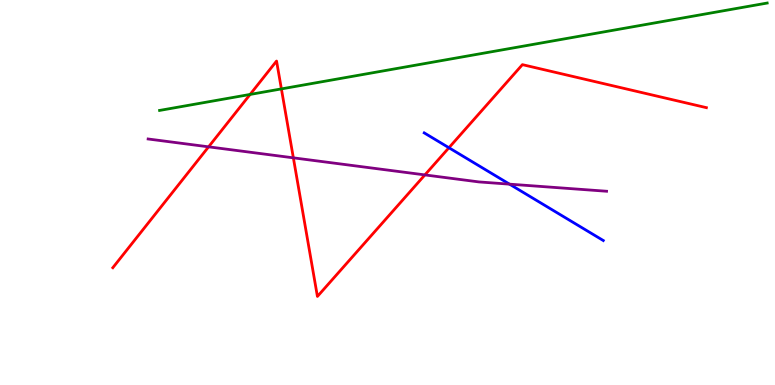[{'lines': ['blue', 'red'], 'intersections': [{'x': 5.79, 'y': 6.16}]}, {'lines': ['green', 'red'], 'intersections': [{'x': 3.23, 'y': 7.55}, {'x': 3.63, 'y': 7.69}]}, {'lines': ['purple', 'red'], 'intersections': [{'x': 2.69, 'y': 6.19}, {'x': 3.79, 'y': 5.9}, {'x': 5.48, 'y': 5.46}]}, {'lines': ['blue', 'green'], 'intersections': []}, {'lines': ['blue', 'purple'], 'intersections': [{'x': 6.57, 'y': 5.22}]}, {'lines': ['green', 'purple'], 'intersections': []}]